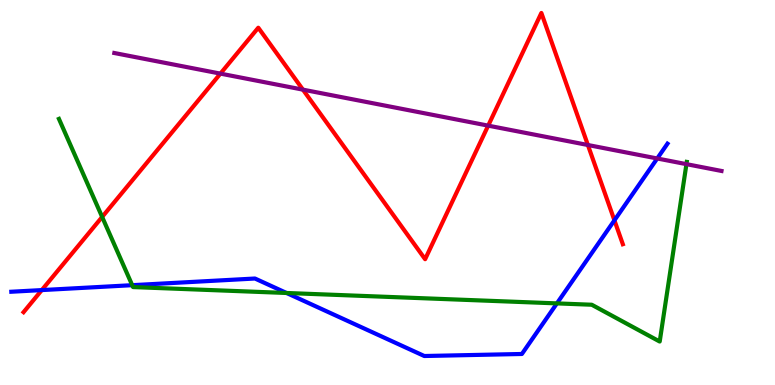[{'lines': ['blue', 'red'], 'intersections': [{'x': 0.539, 'y': 2.47}, {'x': 7.93, 'y': 4.28}]}, {'lines': ['green', 'red'], 'intersections': [{'x': 1.32, 'y': 4.37}]}, {'lines': ['purple', 'red'], 'intersections': [{'x': 2.84, 'y': 8.09}, {'x': 3.91, 'y': 7.67}, {'x': 6.3, 'y': 6.74}, {'x': 7.59, 'y': 6.23}]}, {'lines': ['blue', 'green'], 'intersections': [{'x': 1.71, 'y': 2.59}, {'x': 3.7, 'y': 2.39}, {'x': 7.19, 'y': 2.12}]}, {'lines': ['blue', 'purple'], 'intersections': [{'x': 8.48, 'y': 5.88}]}, {'lines': ['green', 'purple'], 'intersections': [{'x': 8.86, 'y': 5.74}]}]